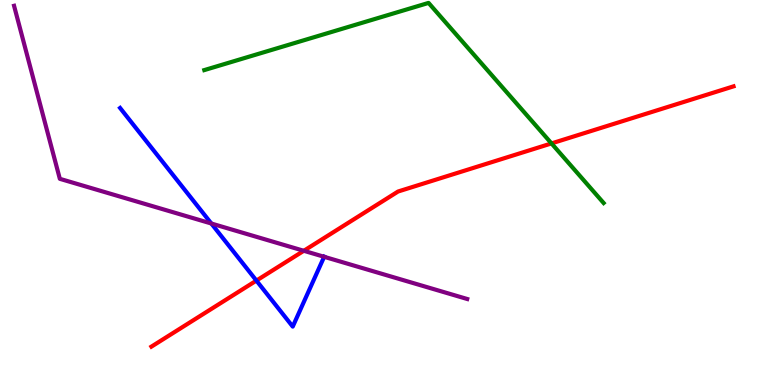[{'lines': ['blue', 'red'], 'intersections': [{'x': 3.31, 'y': 2.71}]}, {'lines': ['green', 'red'], 'intersections': [{'x': 7.12, 'y': 6.27}]}, {'lines': ['purple', 'red'], 'intersections': [{'x': 3.92, 'y': 3.49}]}, {'lines': ['blue', 'green'], 'intersections': []}, {'lines': ['blue', 'purple'], 'intersections': [{'x': 2.73, 'y': 4.19}, {'x': 4.18, 'y': 3.33}]}, {'lines': ['green', 'purple'], 'intersections': []}]